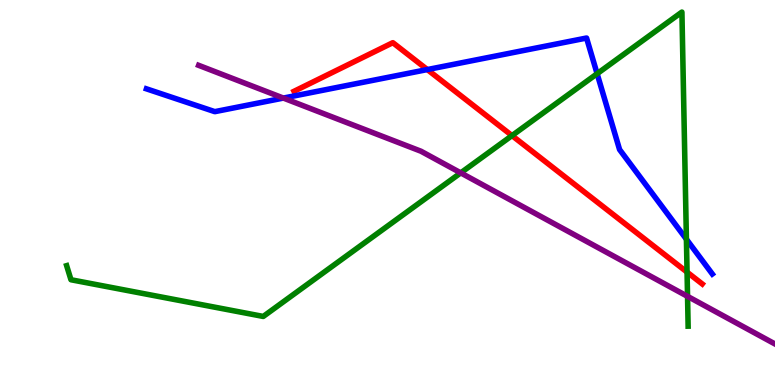[{'lines': ['blue', 'red'], 'intersections': [{'x': 5.51, 'y': 8.19}]}, {'lines': ['green', 'red'], 'intersections': [{'x': 6.61, 'y': 6.48}, {'x': 8.87, 'y': 2.93}]}, {'lines': ['purple', 'red'], 'intersections': []}, {'lines': ['blue', 'green'], 'intersections': [{'x': 7.7, 'y': 8.09}, {'x': 8.86, 'y': 3.79}]}, {'lines': ['blue', 'purple'], 'intersections': [{'x': 3.66, 'y': 7.45}]}, {'lines': ['green', 'purple'], 'intersections': [{'x': 5.94, 'y': 5.51}, {'x': 8.87, 'y': 2.3}]}]